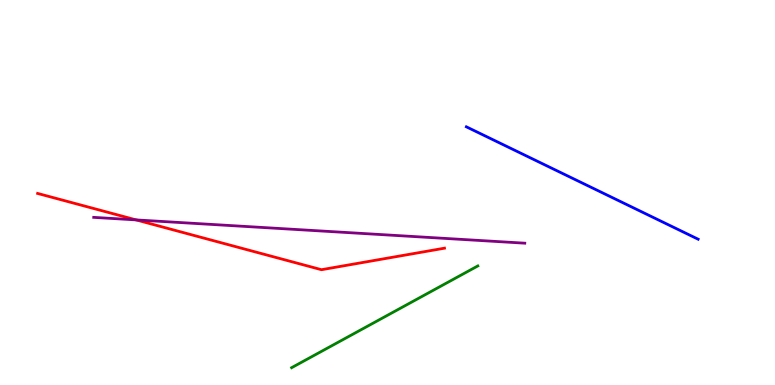[{'lines': ['blue', 'red'], 'intersections': []}, {'lines': ['green', 'red'], 'intersections': []}, {'lines': ['purple', 'red'], 'intersections': [{'x': 1.76, 'y': 4.29}]}, {'lines': ['blue', 'green'], 'intersections': []}, {'lines': ['blue', 'purple'], 'intersections': []}, {'lines': ['green', 'purple'], 'intersections': []}]